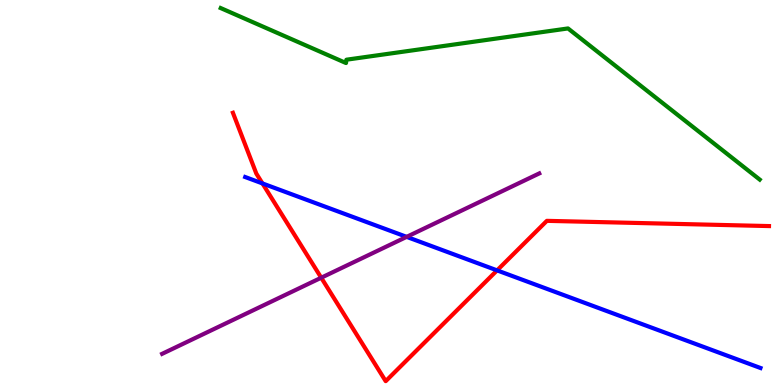[{'lines': ['blue', 'red'], 'intersections': [{'x': 3.39, 'y': 5.24}, {'x': 6.41, 'y': 2.98}]}, {'lines': ['green', 'red'], 'intersections': []}, {'lines': ['purple', 'red'], 'intersections': [{'x': 4.14, 'y': 2.79}]}, {'lines': ['blue', 'green'], 'intersections': []}, {'lines': ['blue', 'purple'], 'intersections': [{'x': 5.25, 'y': 3.85}]}, {'lines': ['green', 'purple'], 'intersections': []}]